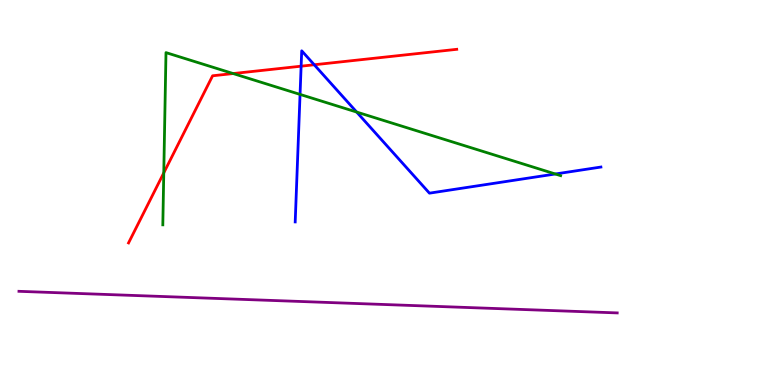[{'lines': ['blue', 'red'], 'intersections': [{'x': 3.89, 'y': 8.28}, {'x': 4.05, 'y': 8.32}]}, {'lines': ['green', 'red'], 'intersections': [{'x': 2.11, 'y': 5.51}, {'x': 3.01, 'y': 8.09}]}, {'lines': ['purple', 'red'], 'intersections': []}, {'lines': ['blue', 'green'], 'intersections': [{'x': 3.87, 'y': 7.55}, {'x': 4.6, 'y': 7.09}, {'x': 7.17, 'y': 5.48}]}, {'lines': ['blue', 'purple'], 'intersections': []}, {'lines': ['green', 'purple'], 'intersections': []}]